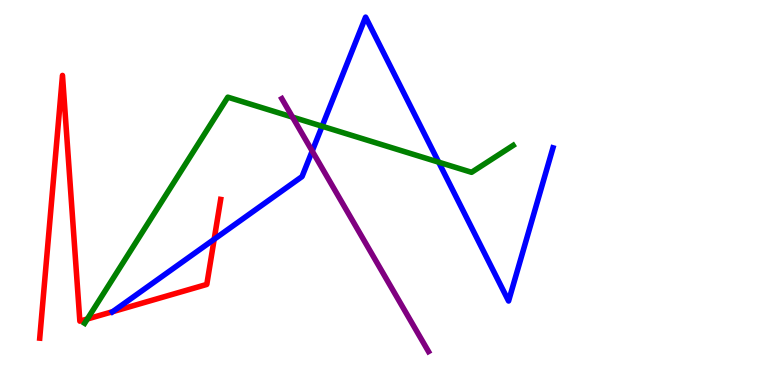[{'lines': ['blue', 'red'], 'intersections': [{'x': 1.45, 'y': 1.9}, {'x': 2.76, 'y': 3.79}]}, {'lines': ['green', 'red'], 'intersections': [{'x': 1.13, 'y': 1.71}]}, {'lines': ['purple', 'red'], 'intersections': []}, {'lines': ['blue', 'green'], 'intersections': [{'x': 4.16, 'y': 6.72}, {'x': 5.66, 'y': 5.79}]}, {'lines': ['blue', 'purple'], 'intersections': [{'x': 4.03, 'y': 6.08}]}, {'lines': ['green', 'purple'], 'intersections': [{'x': 3.77, 'y': 6.96}]}]